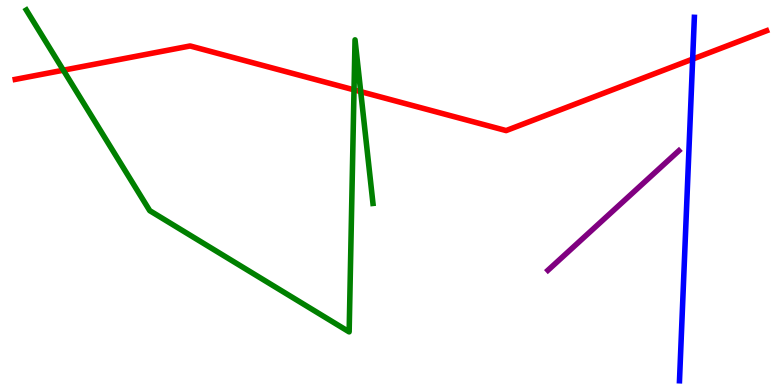[{'lines': ['blue', 'red'], 'intersections': [{'x': 8.94, 'y': 8.47}]}, {'lines': ['green', 'red'], 'intersections': [{'x': 0.817, 'y': 8.18}, {'x': 4.57, 'y': 7.67}, {'x': 4.65, 'y': 7.62}]}, {'lines': ['purple', 'red'], 'intersections': []}, {'lines': ['blue', 'green'], 'intersections': []}, {'lines': ['blue', 'purple'], 'intersections': []}, {'lines': ['green', 'purple'], 'intersections': []}]